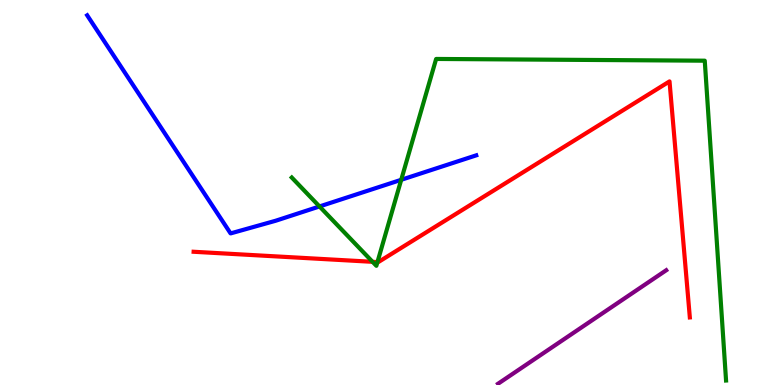[{'lines': ['blue', 'red'], 'intersections': []}, {'lines': ['green', 'red'], 'intersections': [{'x': 4.81, 'y': 3.2}, {'x': 4.87, 'y': 3.19}]}, {'lines': ['purple', 'red'], 'intersections': []}, {'lines': ['blue', 'green'], 'intersections': [{'x': 4.12, 'y': 4.64}, {'x': 5.18, 'y': 5.33}]}, {'lines': ['blue', 'purple'], 'intersections': []}, {'lines': ['green', 'purple'], 'intersections': []}]